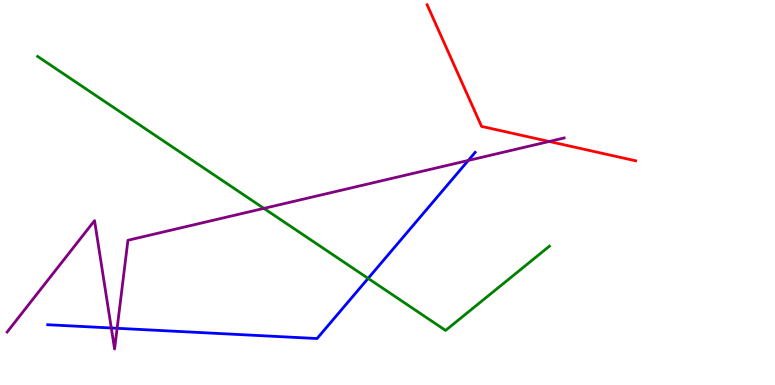[{'lines': ['blue', 'red'], 'intersections': []}, {'lines': ['green', 'red'], 'intersections': []}, {'lines': ['purple', 'red'], 'intersections': [{'x': 7.09, 'y': 6.33}]}, {'lines': ['blue', 'green'], 'intersections': [{'x': 4.75, 'y': 2.77}]}, {'lines': ['blue', 'purple'], 'intersections': [{'x': 1.44, 'y': 1.48}, {'x': 1.51, 'y': 1.47}, {'x': 6.04, 'y': 5.83}]}, {'lines': ['green', 'purple'], 'intersections': [{'x': 3.41, 'y': 4.59}]}]